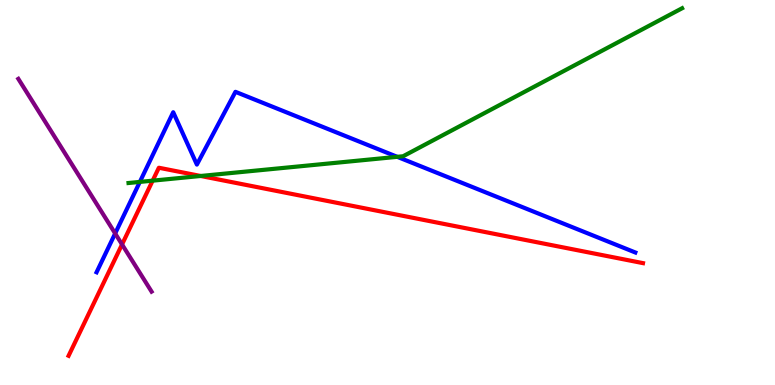[{'lines': ['blue', 'red'], 'intersections': []}, {'lines': ['green', 'red'], 'intersections': [{'x': 1.97, 'y': 5.31}, {'x': 2.59, 'y': 5.43}]}, {'lines': ['purple', 'red'], 'intersections': [{'x': 1.57, 'y': 3.65}]}, {'lines': ['blue', 'green'], 'intersections': [{'x': 1.8, 'y': 5.28}, {'x': 5.13, 'y': 5.93}]}, {'lines': ['blue', 'purple'], 'intersections': [{'x': 1.49, 'y': 3.94}]}, {'lines': ['green', 'purple'], 'intersections': []}]